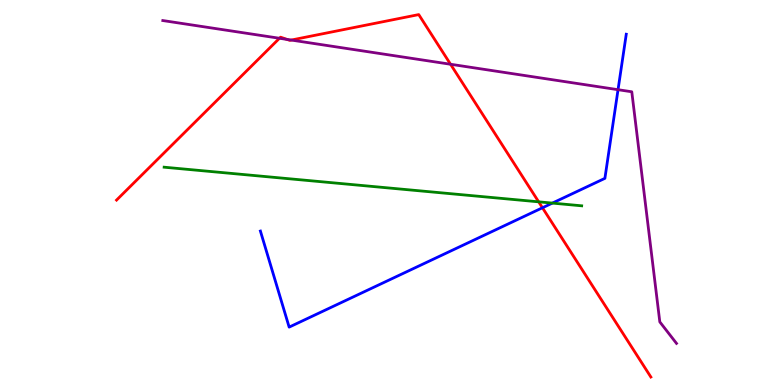[{'lines': ['blue', 'red'], 'intersections': [{'x': 7.0, 'y': 4.6}]}, {'lines': ['green', 'red'], 'intersections': [{'x': 6.95, 'y': 4.76}]}, {'lines': ['purple', 'red'], 'intersections': [{'x': 3.61, 'y': 9.01}, {'x': 3.7, 'y': 8.98}, {'x': 3.76, 'y': 8.96}, {'x': 5.81, 'y': 8.33}]}, {'lines': ['blue', 'green'], 'intersections': [{'x': 7.13, 'y': 4.72}]}, {'lines': ['blue', 'purple'], 'intersections': [{'x': 7.97, 'y': 7.67}]}, {'lines': ['green', 'purple'], 'intersections': []}]